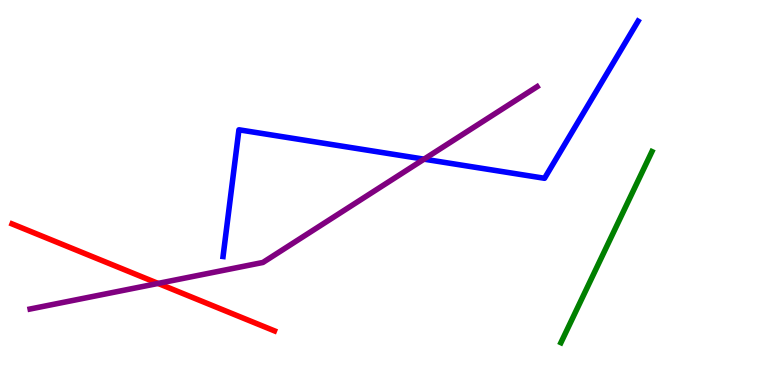[{'lines': ['blue', 'red'], 'intersections': []}, {'lines': ['green', 'red'], 'intersections': []}, {'lines': ['purple', 'red'], 'intersections': [{'x': 2.04, 'y': 2.64}]}, {'lines': ['blue', 'green'], 'intersections': []}, {'lines': ['blue', 'purple'], 'intersections': [{'x': 5.47, 'y': 5.87}]}, {'lines': ['green', 'purple'], 'intersections': []}]